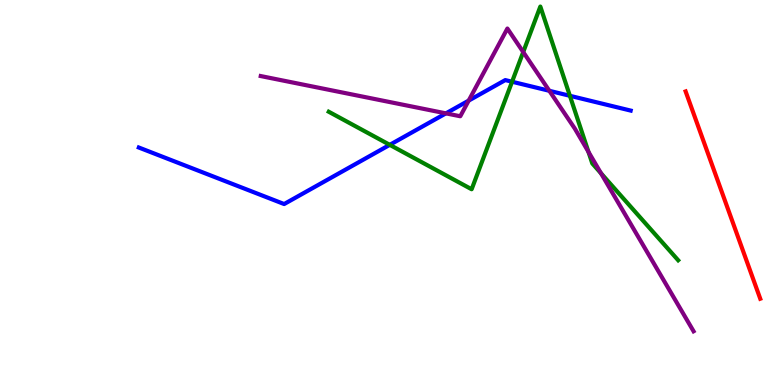[{'lines': ['blue', 'red'], 'intersections': []}, {'lines': ['green', 'red'], 'intersections': []}, {'lines': ['purple', 'red'], 'intersections': []}, {'lines': ['blue', 'green'], 'intersections': [{'x': 5.03, 'y': 6.24}, {'x': 6.61, 'y': 7.88}, {'x': 7.35, 'y': 7.51}]}, {'lines': ['blue', 'purple'], 'intersections': [{'x': 5.75, 'y': 7.06}, {'x': 6.05, 'y': 7.39}, {'x': 7.09, 'y': 7.64}]}, {'lines': ['green', 'purple'], 'intersections': [{'x': 6.75, 'y': 8.65}, {'x': 7.59, 'y': 6.06}, {'x': 7.75, 'y': 5.5}]}]